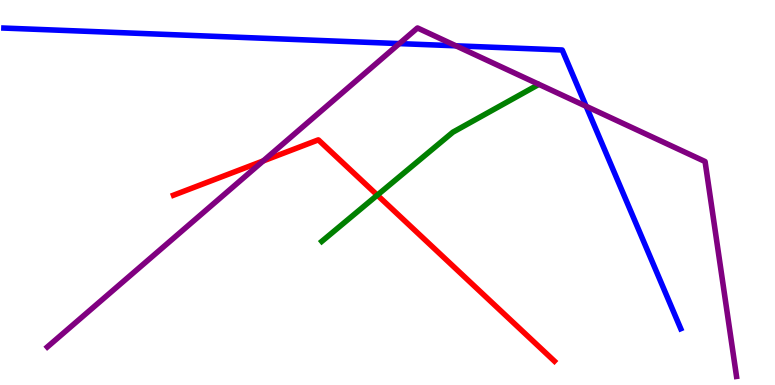[{'lines': ['blue', 'red'], 'intersections': []}, {'lines': ['green', 'red'], 'intersections': [{'x': 4.87, 'y': 4.93}]}, {'lines': ['purple', 'red'], 'intersections': [{'x': 3.4, 'y': 5.82}]}, {'lines': ['blue', 'green'], 'intersections': []}, {'lines': ['blue', 'purple'], 'intersections': [{'x': 5.15, 'y': 8.87}, {'x': 5.88, 'y': 8.81}, {'x': 7.56, 'y': 7.24}]}, {'lines': ['green', 'purple'], 'intersections': []}]